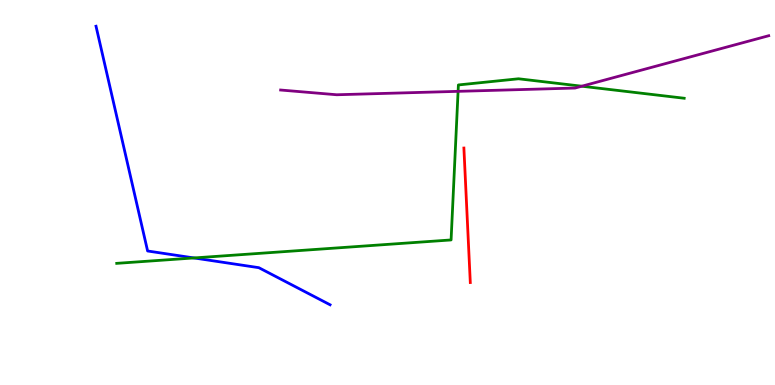[{'lines': ['blue', 'red'], 'intersections': []}, {'lines': ['green', 'red'], 'intersections': []}, {'lines': ['purple', 'red'], 'intersections': []}, {'lines': ['blue', 'green'], 'intersections': [{'x': 2.5, 'y': 3.3}]}, {'lines': ['blue', 'purple'], 'intersections': []}, {'lines': ['green', 'purple'], 'intersections': [{'x': 5.91, 'y': 7.63}, {'x': 7.51, 'y': 7.76}]}]